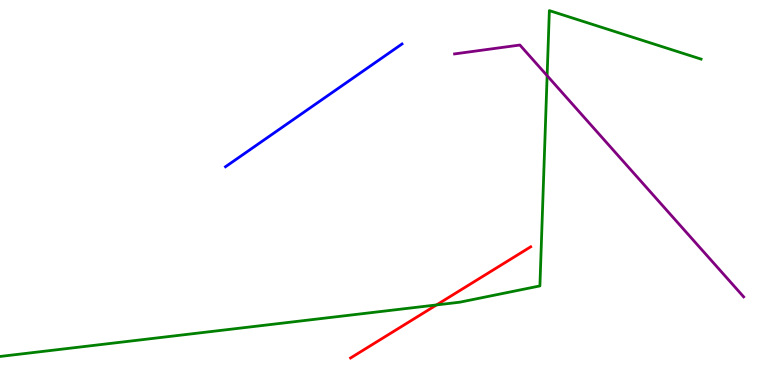[{'lines': ['blue', 'red'], 'intersections': []}, {'lines': ['green', 'red'], 'intersections': [{'x': 5.63, 'y': 2.08}]}, {'lines': ['purple', 'red'], 'intersections': []}, {'lines': ['blue', 'green'], 'intersections': []}, {'lines': ['blue', 'purple'], 'intersections': []}, {'lines': ['green', 'purple'], 'intersections': [{'x': 7.06, 'y': 8.03}]}]